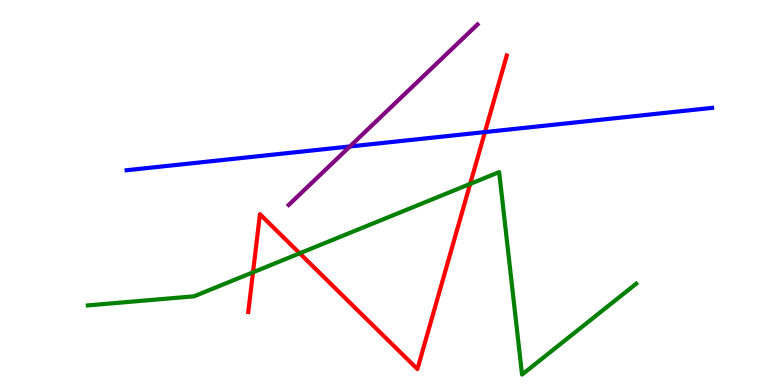[{'lines': ['blue', 'red'], 'intersections': [{'x': 6.26, 'y': 6.57}]}, {'lines': ['green', 'red'], 'intersections': [{'x': 3.26, 'y': 2.93}, {'x': 3.87, 'y': 3.42}, {'x': 6.07, 'y': 5.22}]}, {'lines': ['purple', 'red'], 'intersections': []}, {'lines': ['blue', 'green'], 'intersections': []}, {'lines': ['blue', 'purple'], 'intersections': [{'x': 4.51, 'y': 6.2}]}, {'lines': ['green', 'purple'], 'intersections': []}]